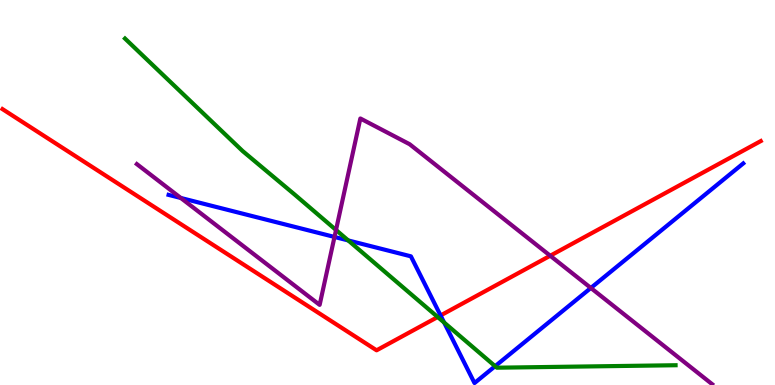[{'lines': ['blue', 'red'], 'intersections': [{'x': 5.68, 'y': 1.81}]}, {'lines': ['green', 'red'], 'intersections': [{'x': 5.65, 'y': 1.77}]}, {'lines': ['purple', 'red'], 'intersections': [{'x': 7.1, 'y': 3.36}]}, {'lines': ['blue', 'green'], 'intersections': [{'x': 4.49, 'y': 3.75}, {'x': 5.73, 'y': 1.62}, {'x': 6.39, 'y': 0.489}]}, {'lines': ['blue', 'purple'], 'intersections': [{'x': 2.33, 'y': 4.86}, {'x': 4.32, 'y': 3.85}, {'x': 7.62, 'y': 2.52}]}, {'lines': ['green', 'purple'], 'intersections': [{'x': 4.34, 'y': 4.03}]}]